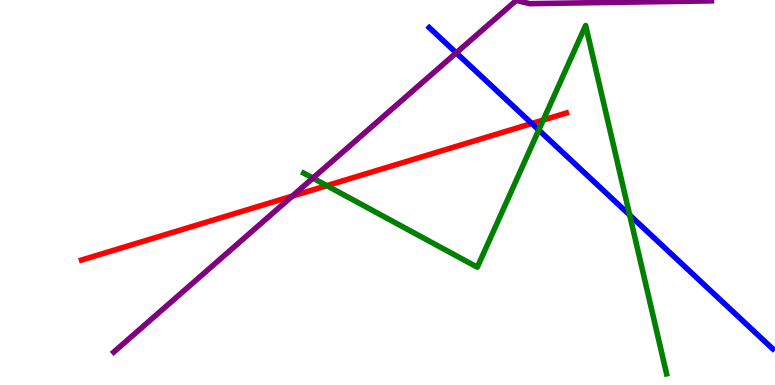[{'lines': ['blue', 'red'], 'intersections': [{'x': 6.86, 'y': 6.79}]}, {'lines': ['green', 'red'], 'intersections': [{'x': 4.22, 'y': 5.18}, {'x': 7.01, 'y': 6.88}]}, {'lines': ['purple', 'red'], 'intersections': [{'x': 3.77, 'y': 4.91}]}, {'lines': ['blue', 'green'], 'intersections': [{'x': 6.95, 'y': 6.62}, {'x': 8.13, 'y': 4.41}]}, {'lines': ['blue', 'purple'], 'intersections': [{'x': 5.89, 'y': 8.63}]}, {'lines': ['green', 'purple'], 'intersections': [{'x': 4.04, 'y': 5.37}]}]